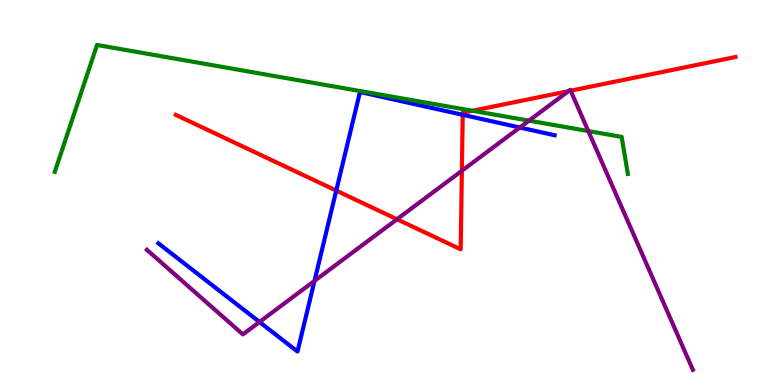[{'lines': ['blue', 'red'], 'intersections': [{'x': 4.34, 'y': 5.05}, {'x': 5.97, 'y': 7.02}]}, {'lines': ['green', 'red'], 'intersections': [{'x': 6.1, 'y': 7.12}]}, {'lines': ['purple', 'red'], 'intersections': [{'x': 5.12, 'y': 4.31}, {'x': 5.96, 'y': 5.56}, {'x': 7.33, 'y': 7.63}, {'x': 7.36, 'y': 7.64}]}, {'lines': ['blue', 'green'], 'intersections': []}, {'lines': ['blue', 'purple'], 'intersections': [{'x': 3.35, 'y': 1.64}, {'x': 4.06, 'y': 2.7}, {'x': 6.71, 'y': 6.69}]}, {'lines': ['green', 'purple'], 'intersections': [{'x': 6.83, 'y': 6.87}, {'x': 7.59, 'y': 6.6}]}]